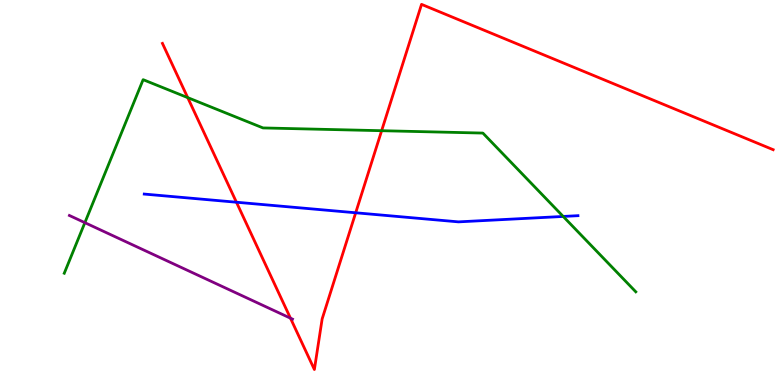[{'lines': ['blue', 'red'], 'intersections': [{'x': 3.05, 'y': 4.75}, {'x': 4.59, 'y': 4.47}]}, {'lines': ['green', 'red'], 'intersections': [{'x': 2.42, 'y': 7.46}, {'x': 4.92, 'y': 6.61}]}, {'lines': ['purple', 'red'], 'intersections': [{'x': 3.75, 'y': 1.74}]}, {'lines': ['blue', 'green'], 'intersections': [{'x': 7.27, 'y': 4.38}]}, {'lines': ['blue', 'purple'], 'intersections': []}, {'lines': ['green', 'purple'], 'intersections': [{'x': 1.1, 'y': 4.22}]}]